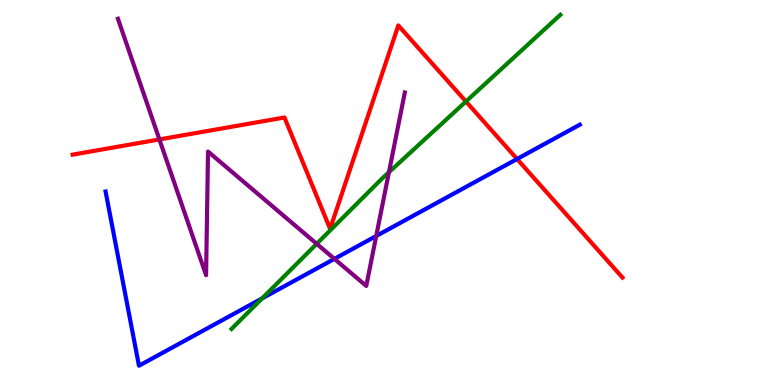[{'lines': ['blue', 'red'], 'intersections': [{'x': 6.67, 'y': 5.87}]}, {'lines': ['green', 'red'], 'intersections': [{'x': 6.01, 'y': 7.36}]}, {'lines': ['purple', 'red'], 'intersections': [{'x': 2.06, 'y': 6.38}]}, {'lines': ['blue', 'green'], 'intersections': [{'x': 3.38, 'y': 2.25}]}, {'lines': ['blue', 'purple'], 'intersections': [{'x': 4.31, 'y': 3.28}, {'x': 4.85, 'y': 3.87}]}, {'lines': ['green', 'purple'], 'intersections': [{'x': 4.09, 'y': 3.67}, {'x': 5.02, 'y': 5.53}]}]